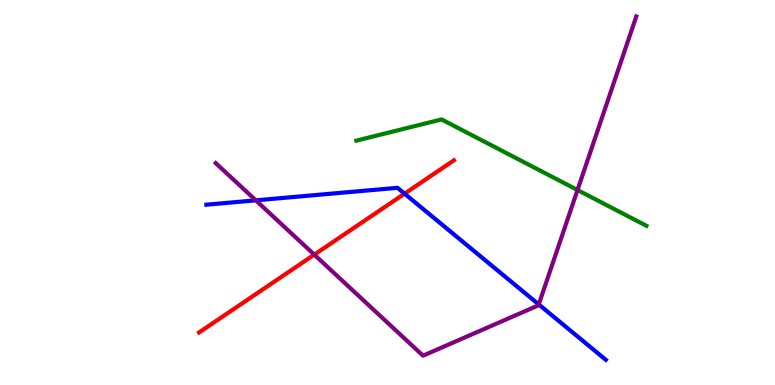[{'lines': ['blue', 'red'], 'intersections': [{'x': 5.22, 'y': 4.97}]}, {'lines': ['green', 'red'], 'intersections': []}, {'lines': ['purple', 'red'], 'intersections': [{'x': 4.06, 'y': 3.39}]}, {'lines': ['blue', 'green'], 'intersections': []}, {'lines': ['blue', 'purple'], 'intersections': [{'x': 3.3, 'y': 4.8}, {'x': 6.95, 'y': 2.09}]}, {'lines': ['green', 'purple'], 'intersections': [{'x': 7.45, 'y': 5.06}]}]